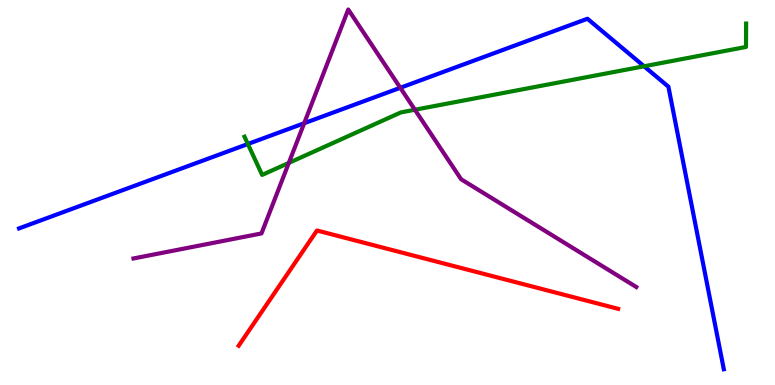[{'lines': ['blue', 'red'], 'intersections': []}, {'lines': ['green', 'red'], 'intersections': []}, {'lines': ['purple', 'red'], 'intersections': []}, {'lines': ['blue', 'green'], 'intersections': [{'x': 3.2, 'y': 6.26}, {'x': 8.31, 'y': 8.28}]}, {'lines': ['blue', 'purple'], 'intersections': [{'x': 3.92, 'y': 6.8}, {'x': 5.17, 'y': 7.72}]}, {'lines': ['green', 'purple'], 'intersections': [{'x': 3.73, 'y': 5.77}, {'x': 5.35, 'y': 7.15}]}]